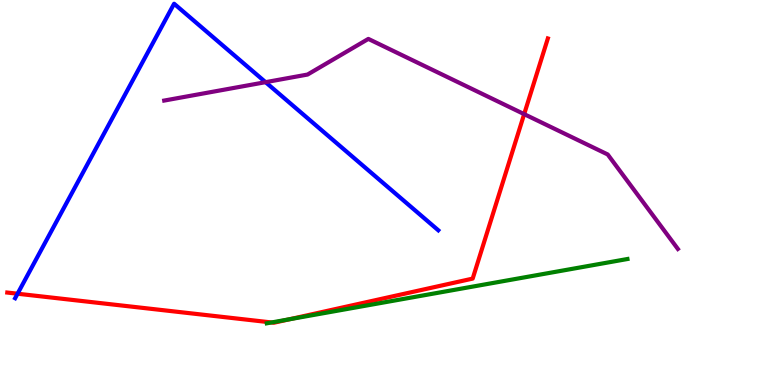[{'lines': ['blue', 'red'], 'intersections': [{'x': 0.227, 'y': 2.37}]}, {'lines': ['green', 'red'], 'intersections': [{'x': 3.5, 'y': 1.62}, {'x': 3.74, 'y': 1.71}]}, {'lines': ['purple', 'red'], 'intersections': [{'x': 6.76, 'y': 7.04}]}, {'lines': ['blue', 'green'], 'intersections': []}, {'lines': ['blue', 'purple'], 'intersections': [{'x': 3.43, 'y': 7.87}]}, {'lines': ['green', 'purple'], 'intersections': []}]